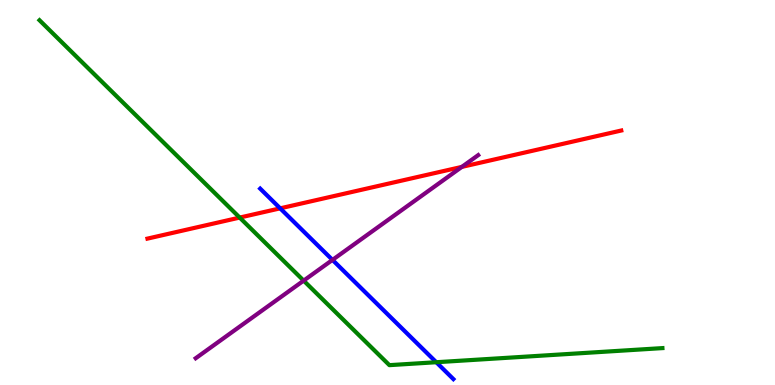[{'lines': ['blue', 'red'], 'intersections': [{'x': 3.62, 'y': 4.59}]}, {'lines': ['green', 'red'], 'intersections': [{'x': 3.09, 'y': 4.35}]}, {'lines': ['purple', 'red'], 'intersections': [{'x': 5.96, 'y': 5.67}]}, {'lines': ['blue', 'green'], 'intersections': [{'x': 5.63, 'y': 0.592}]}, {'lines': ['blue', 'purple'], 'intersections': [{'x': 4.29, 'y': 3.25}]}, {'lines': ['green', 'purple'], 'intersections': [{'x': 3.92, 'y': 2.71}]}]